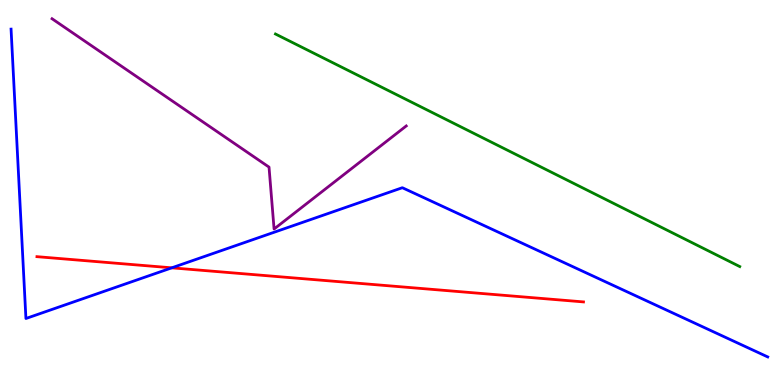[{'lines': ['blue', 'red'], 'intersections': [{'x': 2.22, 'y': 3.04}]}, {'lines': ['green', 'red'], 'intersections': []}, {'lines': ['purple', 'red'], 'intersections': []}, {'lines': ['blue', 'green'], 'intersections': []}, {'lines': ['blue', 'purple'], 'intersections': []}, {'lines': ['green', 'purple'], 'intersections': []}]